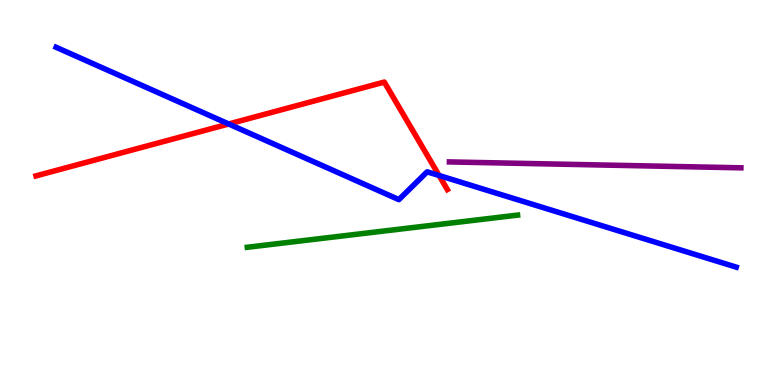[{'lines': ['blue', 'red'], 'intersections': [{'x': 2.95, 'y': 6.78}, {'x': 5.67, 'y': 5.44}]}, {'lines': ['green', 'red'], 'intersections': []}, {'lines': ['purple', 'red'], 'intersections': []}, {'lines': ['blue', 'green'], 'intersections': []}, {'lines': ['blue', 'purple'], 'intersections': []}, {'lines': ['green', 'purple'], 'intersections': []}]